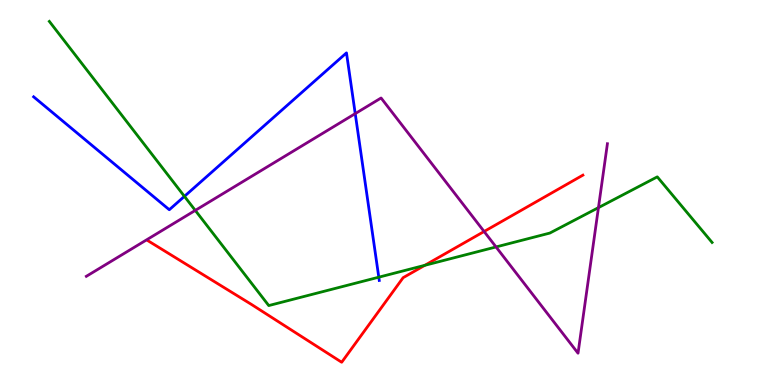[{'lines': ['blue', 'red'], 'intersections': []}, {'lines': ['green', 'red'], 'intersections': [{'x': 5.48, 'y': 3.11}]}, {'lines': ['purple', 'red'], 'intersections': [{'x': 6.25, 'y': 3.99}]}, {'lines': ['blue', 'green'], 'intersections': [{'x': 2.38, 'y': 4.9}, {'x': 4.89, 'y': 2.8}]}, {'lines': ['blue', 'purple'], 'intersections': [{'x': 4.58, 'y': 7.05}]}, {'lines': ['green', 'purple'], 'intersections': [{'x': 2.52, 'y': 4.54}, {'x': 6.4, 'y': 3.59}, {'x': 7.72, 'y': 4.61}]}]